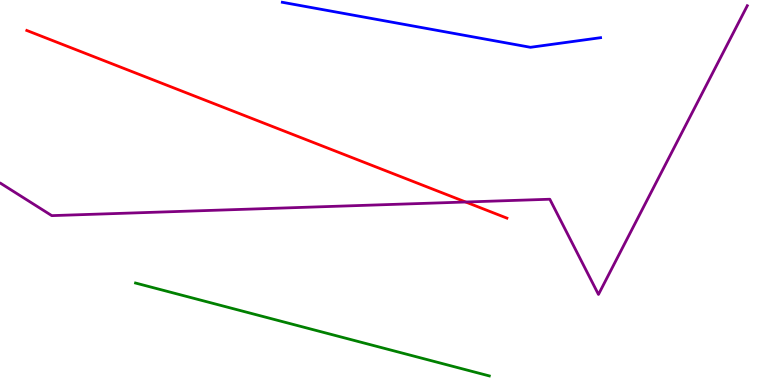[{'lines': ['blue', 'red'], 'intersections': []}, {'lines': ['green', 'red'], 'intersections': []}, {'lines': ['purple', 'red'], 'intersections': [{'x': 6.01, 'y': 4.75}]}, {'lines': ['blue', 'green'], 'intersections': []}, {'lines': ['blue', 'purple'], 'intersections': []}, {'lines': ['green', 'purple'], 'intersections': []}]